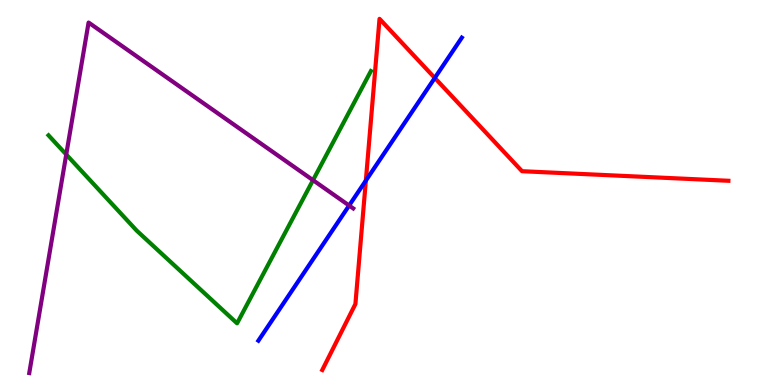[{'lines': ['blue', 'red'], 'intersections': [{'x': 4.72, 'y': 5.31}, {'x': 5.61, 'y': 7.98}]}, {'lines': ['green', 'red'], 'intersections': []}, {'lines': ['purple', 'red'], 'intersections': []}, {'lines': ['blue', 'green'], 'intersections': []}, {'lines': ['blue', 'purple'], 'intersections': [{'x': 4.5, 'y': 4.66}]}, {'lines': ['green', 'purple'], 'intersections': [{'x': 0.855, 'y': 5.99}, {'x': 4.04, 'y': 5.32}]}]